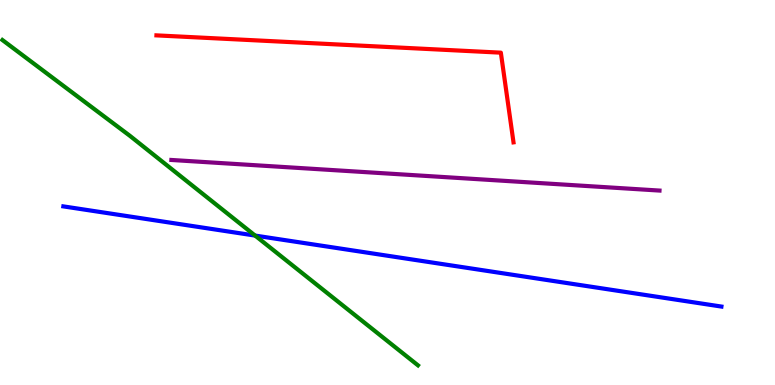[{'lines': ['blue', 'red'], 'intersections': []}, {'lines': ['green', 'red'], 'intersections': []}, {'lines': ['purple', 'red'], 'intersections': []}, {'lines': ['blue', 'green'], 'intersections': [{'x': 3.29, 'y': 3.88}]}, {'lines': ['blue', 'purple'], 'intersections': []}, {'lines': ['green', 'purple'], 'intersections': []}]